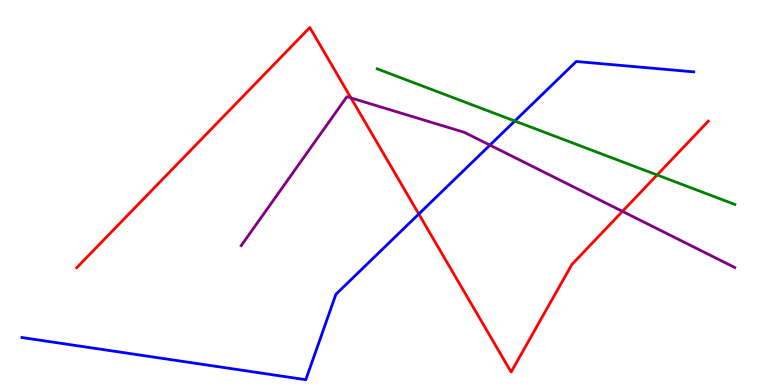[{'lines': ['blue', 'red'], 'intersections': [{'x': 5.4, 'y': 4.44}]}, {'lines': ['green', 'red'], 'intersections': [{'x': 8.48, 'y': 5.46}]}, {'lines': ['purple', 'red'], 'intersections': [{'x': 4.53, 'y': 7.46}, {'x': 8.03, 'y': 4.51}]}, {'lines': ['blue', 'green'], 'intersections': [{'x': 6.64, 'y': 6.86}]}, {'lines': ['blue', 'purple'], 'intersections': [{'x': 6.32, 'y': 6.23}]}, {'lines': ['green', 'purple'], 'intersections': []}]